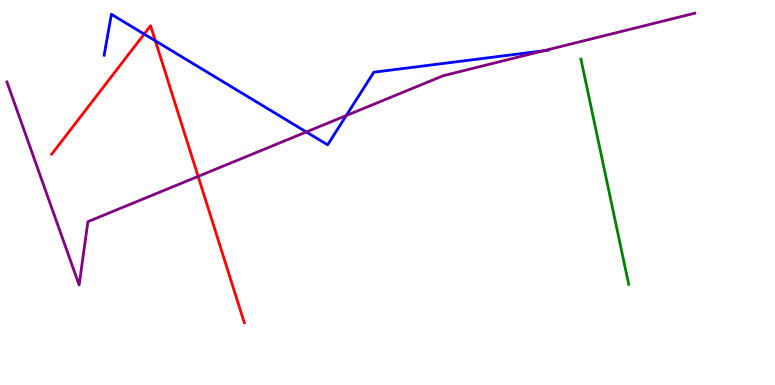[{'lines': ['blue', 'red'], 'intersections': [{'x': 1.86, 'y': 9.11}, {'x': 2.0, 'y': 8.94}]}, {'lines': ['green', 'red'], 'intersections': []}, {'lines': ['purple', 'red'], 'intersections': [{'x': 2.56, 'y': 5.42}]}, {'lines': ['blue', 'green'], 'intersections': []}, {'lines': ['blue', 'purple'], 'intersections': [{'x': 3.95, 'y': 6.57}, {'x': 4.47, 'y': 7.0}, {'x': 7.01, 'y': 8.68}]}, {'lines': ['green', 'purple'], 'intersections': []}]